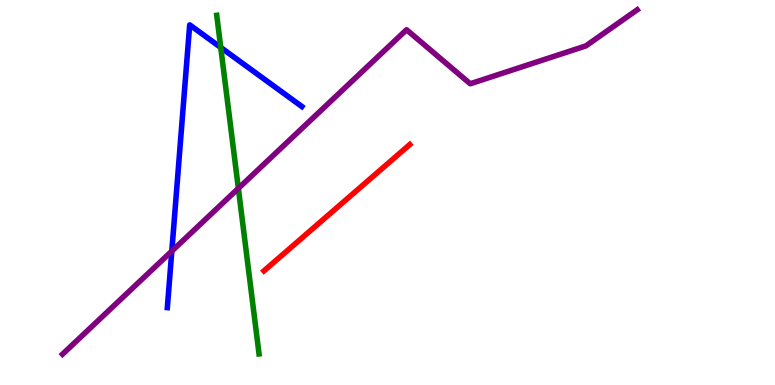[{'lines': ['blue', 'red'], 'intersections': []}, {'lines': ['green', 'red'], 'intersections': []}, {'lines': ['purple', 'red'], 'intersections': []}, {'lines': ['blue', 'green'], 'intersections': [{'x': 2.85, 'y': 8.77}]}, {'lines': ['blue', 'purple'], 'intersections': [{'x': 2.22, 'y': 3.48}]}, {'lines': ['green', 'purple'], 'intersections': [{'x': 3.08, 'y': 5.11}]}]